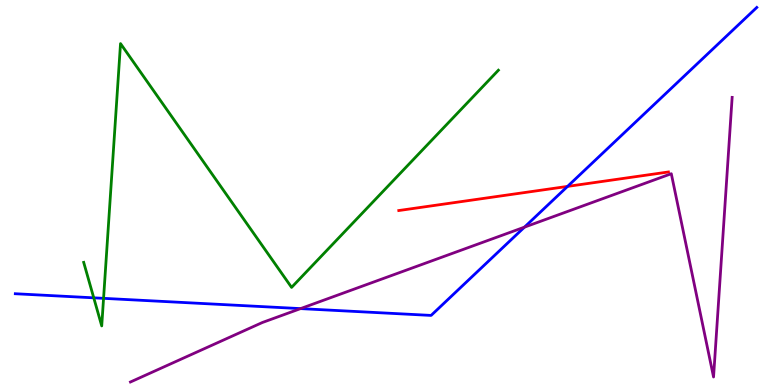[{'lines': ['blue', 'red'], 'intersections': [{'x': 7.32, 'y': 5.16}]}, {'lines': ['green', 'red'], 'intersections': []}, {'lines': ['purple', 'red'], 'intersections': []}, {'lines': ['blue', 'green'], 'intersections': [{'x': 1.21, 'y': 2.26}, {'x': 1.34, 'y': 2.25}]}, {'lines': ['blue', 'purple'], 'intersections': [{'x': 3.88, 'y': 1.98}, {'x': 6.77, 'y': 4.1}]}, {'lines': ['green', 'purple'], 'intersections': []}]